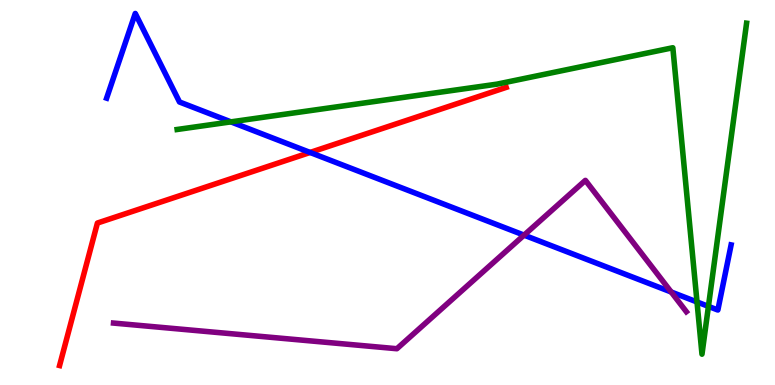[{'lines': ['blue', 'red'], 'intersections': [{'x': 4.0, 'y': 6.04}]}, {'lines': ['green', 'red'], 'intersections': []}, {'lines': ['purple', 'red'], 'intersections': []}, {'lines': ['blue', 'green'], 'intersections': [{'x': 2.98, 'y': 6.83}, {'x': 8.99, 'y': 2.16}, {'x': 9.14, 'y': 2.04}]}, {'lines': ['blue', 'purple'], 'intersections': [{'x': 6.76, 'y': 3.89}, {'x': 8.66, 'y': 2.42}]}, {'lines': ['green', 'purple'], 'intersections': []}]